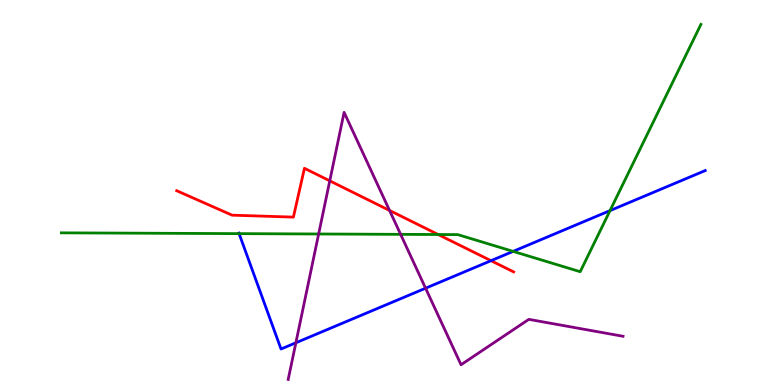[{'lines': ['blue', 'red'], 'intersections': [{'x': 6.34, 'y': 3.23}]}, {'lines': ['green', 'red'], 'intersections': [{'x': 5.65, 'y': 3.91}]}, {'lines': ['purple', 'red'], 'intersections': [{'x': 4.26, 'y': 5.3}, {'x': 5.03, 'y': 4.53}]}, {'lines': ['blue', 'green'], 'intersections': [{'x': 3.09, 'y': 3.93}, {'x': 6.62, 'y': 3.47}, {'x': 7.87, 'y': 4.53}]}, {'lines': ['blue', 'purple'], 'intersections': [{'x': 3.82, 'y': 1.1}, {'x': 5.49, 'y': 2.51}]}, {'lines': ['green', 'purple'], 'intersections': [{'x': 4.11, 'y': 3.92}, {'x': 5.17, 'y': 3.91}]}]